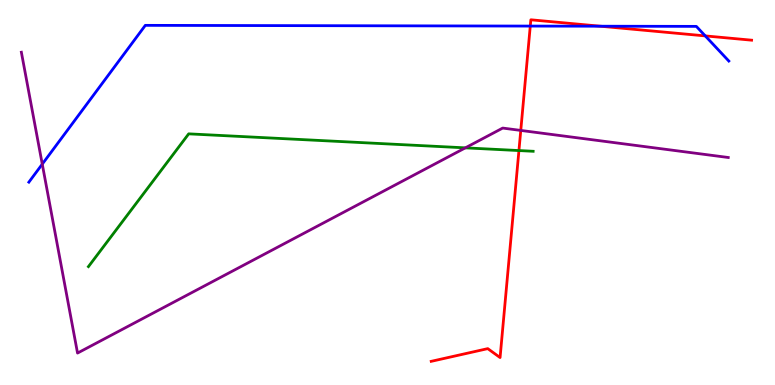[{'lines': ['blue', 'red'], 'intersections': [{'x': 6.84, 'y': 9.32}, {'x': 7.75, 'y': 9.32}, {'x': 9.1, 'y': 9.07}]}, {'lines': ['green', 'red'], 'intersections': [{'x': 6.7, 'y': 6.09}]}, {'lines': ['purple', 'red'], 'intersections': [{'x': 6.72, 'y': 6.61}]}, {'lines': ['blue', 'green'], 'intersections': []}, {'lines': ['blue', 'purple'], 'intersections': [{'x': 0.545, 'y': 5.74}]}, {'lines': ['green', 'purple'], 'intersections': [{'x': 6.0, 'y': 6.16}]}]